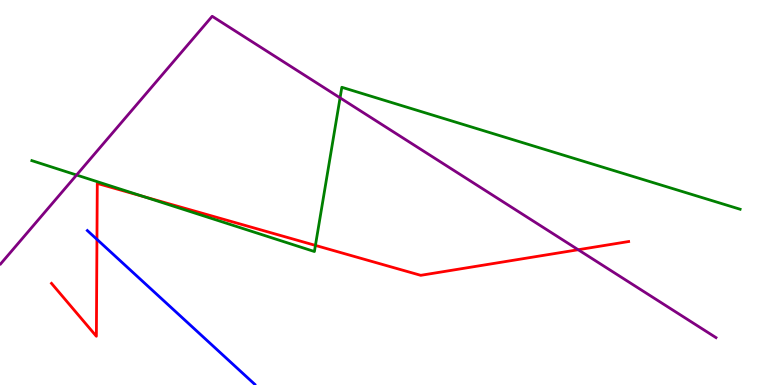[{'lines': ['blue', 'red'], 'intersections': [{'x': 1.25, 'y': 3.78}]}, {'lines': ['green', 'red'], 'intersections': [{'x': 1.85, 'y': 4.89}, {'x': 4.07, 'y': 3.63}]}, {'lines': ['purple', 'red'], 'intersections': [{'x': 7.46, 'y': 3.51}]}, {'lines': ['blue', 'green'], 'intersections': []}, {'lines': ['blue', 'purple'], 'intersections': []}, {'lines': ['green', 'purple'], 'intersections': [{'x': 0.988, 'y': 5.45}, {'x': 4.39, 'y': 7.46}]}]